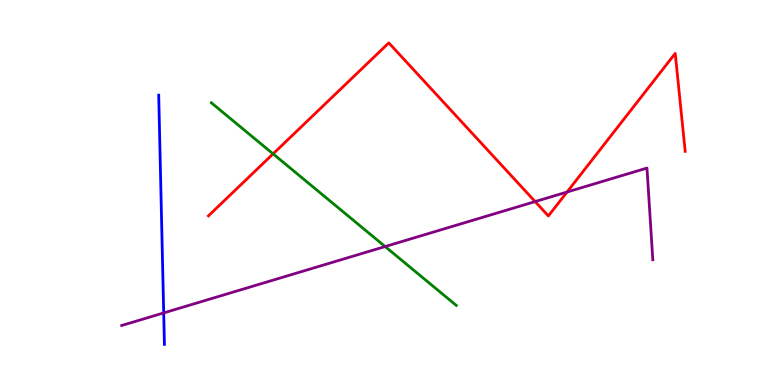[{'lines': ['blue', 'red'], 'intersections': []}, {'lines': ['green', 'red'], 'intersections': [{'x': 3.52, 'y': 6.0}]}, {'lines': ['purple', 'red'], 'intersections': [{'x': 6.9, 'y': 4.76}, {'x': 7.32, 'y': 5.01}]}, {'lines': ['blue', 'green'], 'intersections': []}, {'lines': ['blue', 'purple'], 'intersections': [{'x': 2.11, 'y': 1.87}]}, {'lines': ['green', 'purple'], 'intersections': [{'x': 4.97, 'y': 3.6}]}]